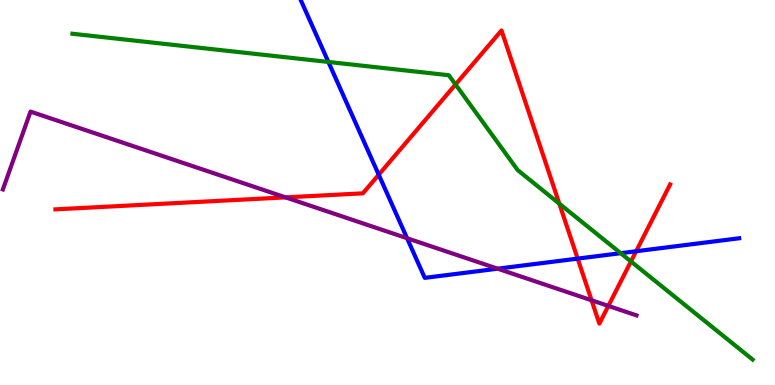[{'lines': ['blue', 'red'], 'intersections': [{'x': 4.89, 'y': 5.46}, {'x': 7.45, 'y': 3.28}, {'x': 8.21, 'y': 3.47}]}, {'lines': ['green', 'red'], 'intersections': [{'x': 5.88, 'y': 7.81}, {'x': 7.22, 'y': 4.71}, {'x': 8.14, 'y': 3.21}]}, {'lines': ['purple', 'red'], 'intersections': [{'x': 3.68, 'y': 4.87}, {'x': 7.63, 'y': 2.2}, {'x': 7.85, 'y': 2.05}]}, {'lines': ['blue', 'green'], 'intersections': [{'x': 4.24, 'y': 8.39}, {'x': 8.01, 'y': 3.42}]}, {'lines': ['blue', 'purple'], 'intersections': [{'x': 5.25, 'y': 3.81}, {'x': 6.42, 'y': 3.02}]}, {'lines': ['green', 'purple'], 'intersections': []}]